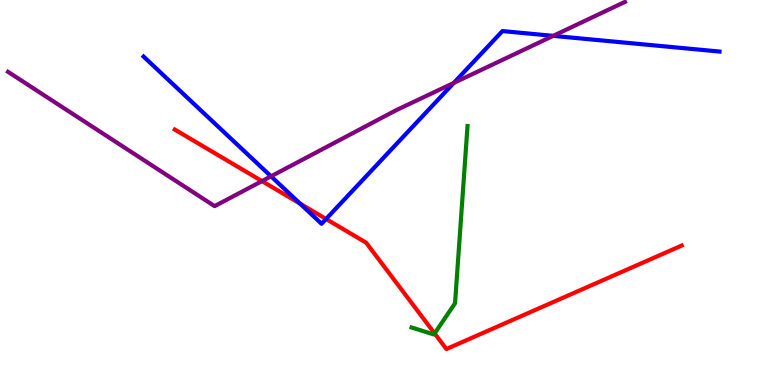[{'lines': ['blue', 'red'], 'intersections': [{'x': 3.87, 'y': 4.71}, {'x': 4.21, 'y': 4.31}]}, {'lines': ['green', 'red'], 'intersections': [{'x': 5.61, 'y': 1.34}]}, {'lines': ['purple', 'red'], 'intersections': [{'x': 3.38, 'y': 5.3}]}, {'lines': ['blue', 'green'], 'intersections': []}, {'lines': ['blue', 'purple'], 'intersections': [{'x': 3.5, 'y': 5.42}, {'x': 5.86, 'y': 7.85}, {'x': 7.14, 'y': 9.07}]}, {'lines': ['green', 'purple'], 'intersections': []}]